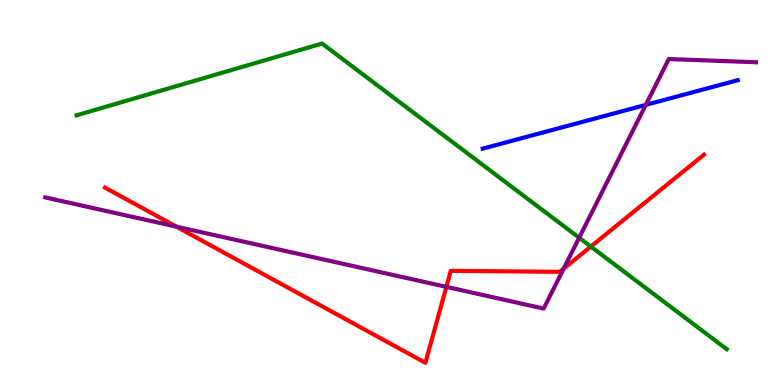[{'lines': ['blue', 'red'], 'intersections': []}, {'lines': ['green', 'red'], 'intersections': [{'x': 7.62, 'y': 3.6}]}, {'lines': ['purple', 'red'], 'intersections': [{'x': 2.28, 'y': 4.11}, {'x': 5.76, 'y': 2.55}, {'x': 7.27, 'y': 3.02}]}, {'lines': ['blue', 'green'], 'intersections': []}, {'lines': ['blue', 'purple'], 'intersections': [{'x': 8.33, 'y': 7.28}]}, {'lines': ['green', 'purple'], 'intersections': [{'x': 7.47, 'y': 3.83}]}]